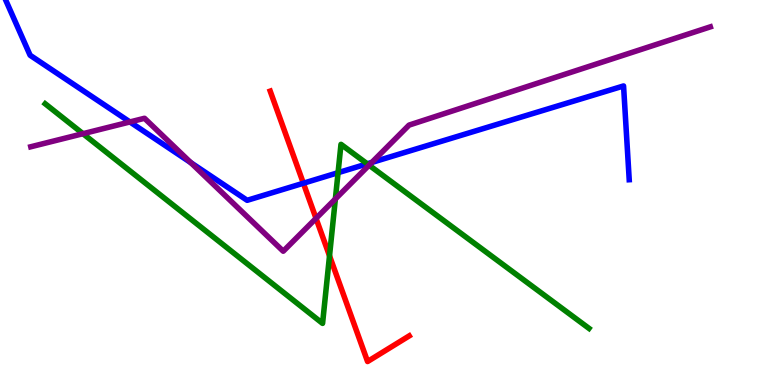[{'lines': ['blue', 'red'], 'intersections': [{'x': 3.91, 'y': 5.24}]}, {'lines': ['green', 'red'], 'intersections': [{'x': 4.25, 'y': 3.35}]}, {'lines': ['purple', 'red'], 'intersections': [{'x': 4.08, 'y': 4.33}]}, {'lines': ['blue', 'green'], 'intersections': [{'x': 4.36, 'y': 5.51}, {'x': 4.74, 'y': 5.74}]}, {'lines': ['blue', 'purple'], 'intersections': [{'x': 1.68, 'y': 6.83}, {'x': 2.46, 'y': 5.78}, {'x': 4.8, 'y': 5.78}]}, {'lines': ['green', 'purple'], 'intersections': [{'x': 1.07, 'y': 6.53}, {'x': 4.33, 'y': 4.83}, {'x': 4.76, 'y': 5.71}]}]